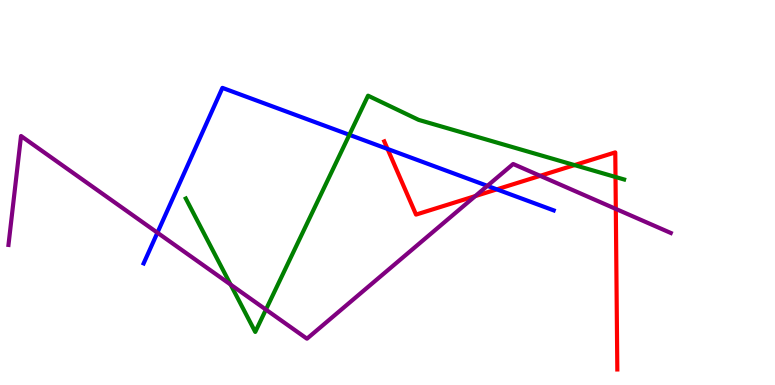[{'lines': ['blue', 'red'], 'intersections': [{'x': 5.0, 'y': 6.13}, {'x': 6.41, 'y': 5.08}]}, {'lines': ['green', 'red'], 'intersections': [{'x': 7.41, 'y': 5.71}, {'x': 7.94, 'y': 5.4}]}, {'lines': ['purple', 'red'], 'intersections': [{'x': 6.13, 'y': 4.91}, {'x': 6.97, 'y': 5.43}, {'x': 7.95, 'y': 4.57}]}, {'lines': ['blue', 'green'], 'intersections': [{'x': 4.51, 'y': 6.5}]}, {'lines': ['blue', 'purple'], 'intersections': [{'x': 2.03, 'y': 3.96}, {'x': 6.29, 'y': 5.17}]}, {'lines': ['green', 'purple'], 'intersections': [{'x': 2.98, 'y': 2.61}, {'x': 3.43, 'y': 1.96}]}]